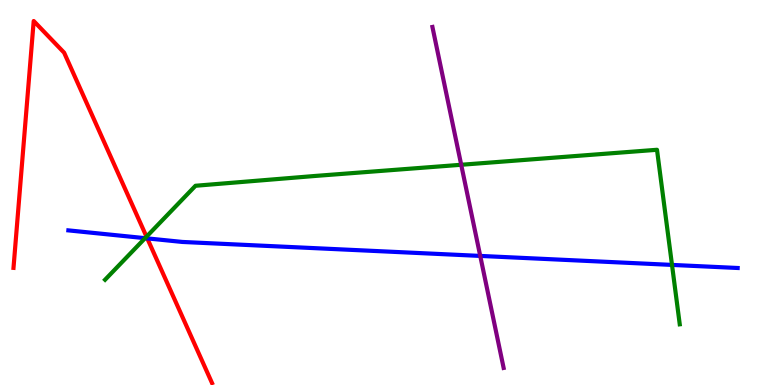[{'lines': ['blue', 'red'], 'intersections': [{'x': 1.9, 'y': 3.81}]}, {'lines': ['green', 'red'], 'intersections': [{'x': 1.89, 'y': 3.85}]}, {'lines': ['purple', 'red'], 'intersections': []}, {'lines': ['blue', 'green'], 'intersections': [{'x': 1.87, 'y': 3.81}, {'x': 8.67, 'y': 3.12}]}, {'lines': ['blue', 'purple'], 'intersections': [{'x': 6.2, 'y': 3.35}]}, {'lines': ['green', 'purple'], 'intersections': [{'x': 5.95, 'y': 5.72}]}]